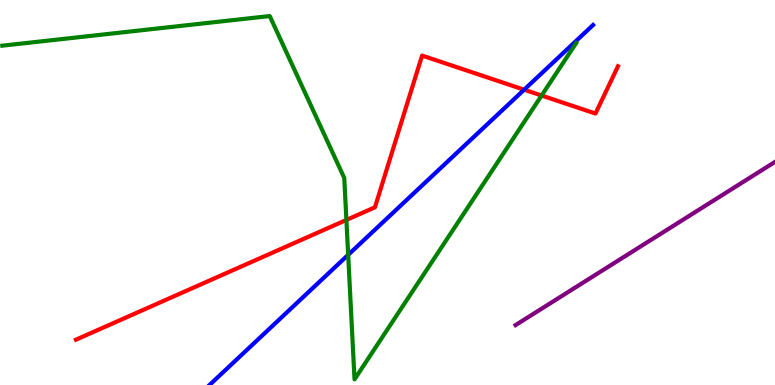[{'lines': ['blue', 'red'], 'intersections': [{'x': 6.76, 'y': 7.67}]}, {'lines': ['green', 'red'], 'intersections': [{'x': 4.47, 'y': 4.29}, {'x': 6.99, 'y': 7.52}]}, {'lines': ['purple', 'red'], 'intersections': []}, {'lines': ['blue', 'green'], 'intersections': [{'x': 4.49, 'y': 3.38}]}, {'lines': ['blue', 'purple'], 'intersections': []}, {'lines': ['green', 'purple'], 'intersections': []}]